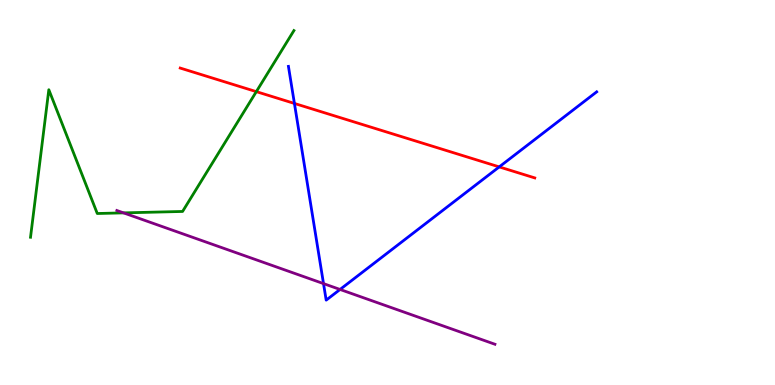[{'lines': ['blue', 'red'], 'intersections': [{'x': 3.8, 'y': 7.31}, {'x': 6.44, 'y': 5.67}]}, {'lines': ['green', 'red'], 'intersections': [{'x': 3.31, 'y': 7.62}]}, {'lines': ['purple', 'red'], 'intersections': []}, {'lines': ['blue', 'green'], 'intersections': []}, {'lines': ['blue', 'purple'], 'intersections': [{'x': 4.17, 'y': 2.63}, {'x': 4.39, 'y': 2.48}]}, {'lines': ['green', 'purple'], 'intersections': [{'x': 1.59, 'y': 4.47}]}]